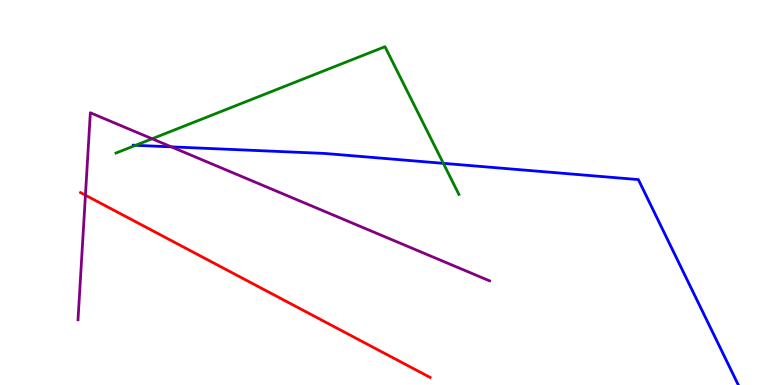[{'lines': ['blue', 'red'], 'intersections': []}, {'lines': ['green', 'red'], 'intersections': []}, {'lines': ['purple', 'red'], 'intersections': [{'x': 1.1, 'y': 4.93}]}, {'lines': ['blue', 'green'], 'intersections': [{'x': 1.75, 'y': 6.23}, {'x': 5.72, 'y': 5.76}]}, {'lines': ['blue', 'purple'], 'intersections': [{'x': 2.21, 'y': 6.19}]}, {'lines': ['green', 'purple'], 'intersections': [{'x': 1.96, 'y': 6.4}]}]